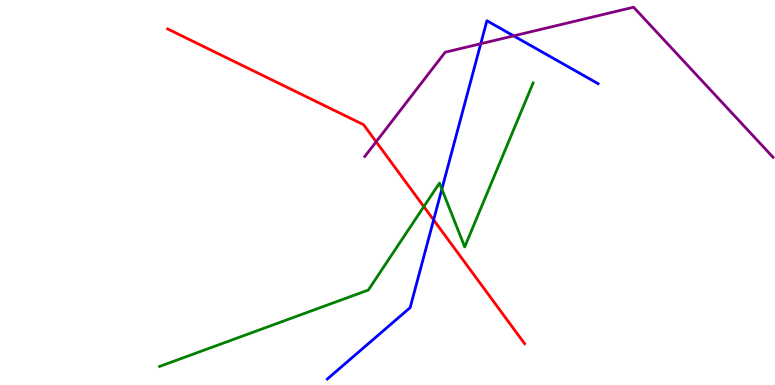[{'lines': ['blue', 'red'], 'intersections': [{'x': 5.6, 'y': 4.29}]}, {'lines': ['green', 'red'], 'intersections': [{'x': 5.47, 'y': 4.63}]}, {'lines': ['purple', 'red'], 'intersections': [{'x': 4.85, 'y': 6.32}]}, {'lines': ['blue', 'green'], 'intersections': [{'x': 5.7, 'y': 5.09}]}, {'lines': ['blue', 'purple'], 'intersections': [{'x': 6.2, 'y': 8.86}, {'x': 6.63, 'y': 9.07}]}, {'lines': ['green', 'purple'], 'intersections': []}]